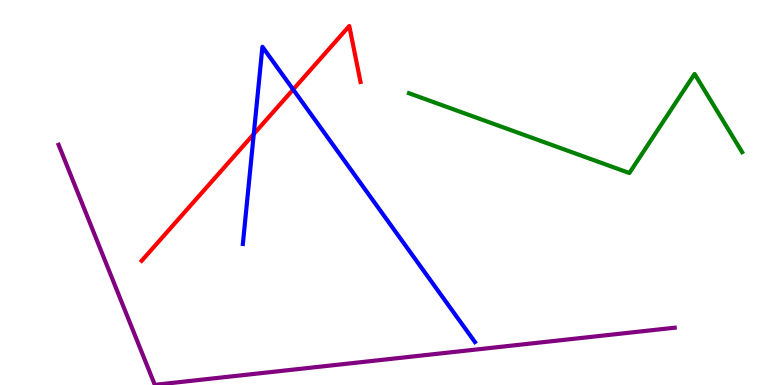[{'lines': ['blue', 'red'], 'intersections': [{'x': 3.27, 'y': 6.52}, {'x': 3.78, 'y': 7.68}]}, {'lines': ['green', 'red'], 'intersections': []}, {'lines': ['purple', 'red'], 'intersections': []}, {'lines': ['blue', 'green'], 'intersections': []}, {'lines': ['blue', 'purple'], 'intersections': []}, {'lines': ['green', 'purple'], 'intersections': []}]